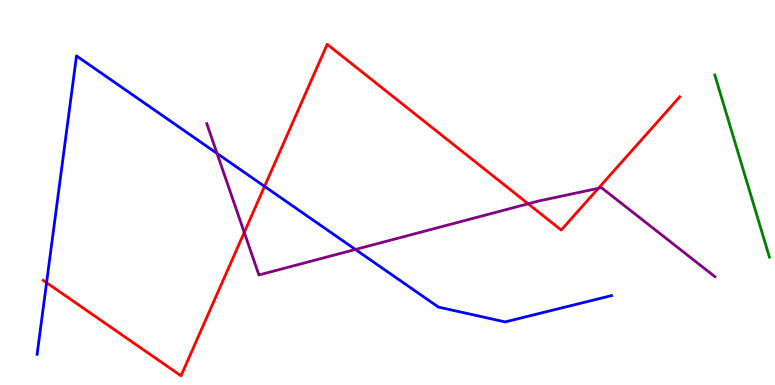[{'lines': ['blue', 'red'], 'intersections': [{'x': 0.601, 'y': 2.66}, {'x': 3.41, 'y': 5.16}]}, {'lines': ['green', 'red'], 'intersections': []}, {'lines': ['purple', 'red'], 'intersections': [{'x': 3.15, 'y': 3.96}, {'x': 6.81, 'y': 4.71}, {'x': 7.72, 'y': 5.11}]}, {'lines': ['blue', 'green'], 'intersections': []}, {'lines': ['blue', 'purple'], 'intersections': [{'x': 2.8, 'y': 6.01}, {'x': 4.59, 'y': 3.52}]}, {'lines': ['green', 'purple'], 'intersections': []}]